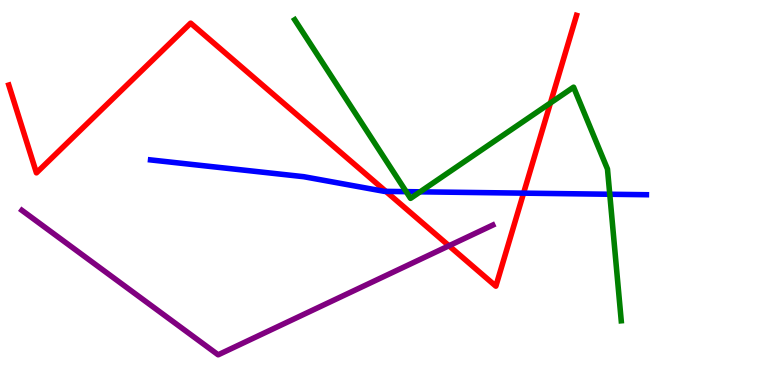[{'lines': ['blue', 'red'], 'intersections': [{'x': 4.98, 'y': 5.03}, {'x': 6.76, 'y': 4.98}]}, {'lines': ['green', 'red'], 'intersections': [{'x': 7.1, 'y': 7.33}]}, {'lines': ['purple', 'red'], 'intersections': [{'x': 5.79, 'y': 3.62}]}, {'lines': ['blue', 'green'], 'intersections': [{'x': 5.24, 'y': 5.02}, {'x': 5.42, 'y': 5.02}, {'x': 7.87, 'y': 4.95}]}, {'lines': ['blue', 'purple'], 'intersections': []}, {'lines': ['green', 'purple'], 'intersections': []}]